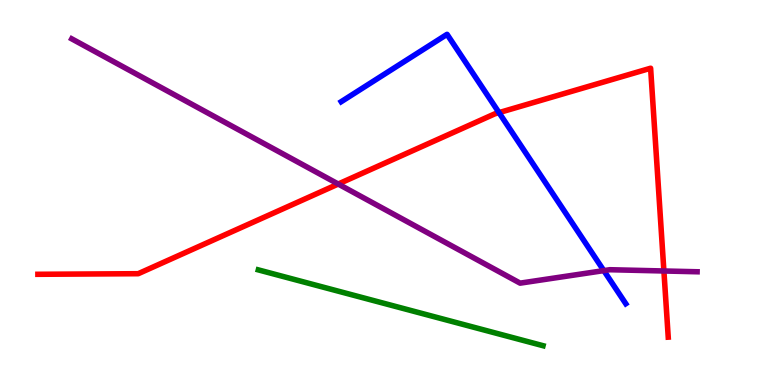[{'lines': ['blue', 'red'], 'intersections': [{'x': 6.44, 'y': 7.07}]}, {'lines': ['green', 'red'], 'intersections': []}, {'lines': ['purple', 'red'], 'intersections': [{'x': 4.36, 'y': 5.22}, {'x': 8.57, 'y': 2.96}]}, {'lines': ['blue', 'green'], 'intersections': []}, {'lines': ['blue', 'purple'], 'intersections': [{'x': 7.79, 'y': 2.97}]}, {'lines': ['green', 'purple'], 'intersections': []}]